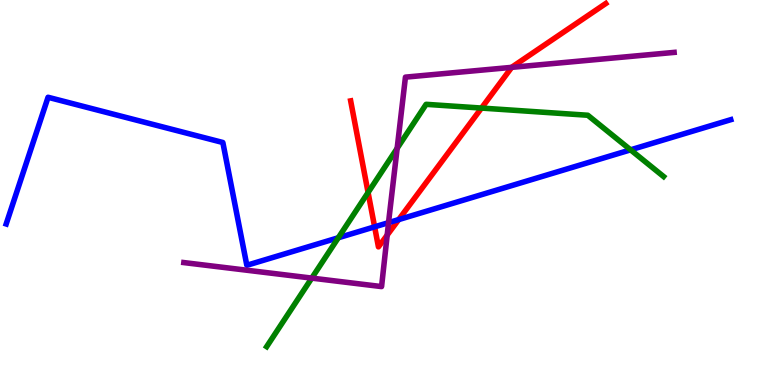[{'lines': ['blue', 'red'], 'intersections': [{'x': 4.83, 'y': 4.11}, {'x': 5.14, 'y': 4.3}]}, {'lines': ['green', 'red'], 'intersections': [{'x': 4.75, 'y': 5.0}, {'x': 6.21, 'y': 7.19}]}, {'lines': ['purple', 'red'], 'intersections': [{'x': 5.0, 'y': 3.89}, {'x': 6.6, 'y': 8.25}]}, {'lines': ['blue', 'green'], 'intersections': [{'x': 4.37, 'y': 3.82}, {'x': 8.14, 'y': 6.11}]}, {'lines': ['blue', 'purple'], 'intersections': [{'x': 5.01, 'y': 4.22}]}, {'lines': ['green', 'purple'], 'intersections': [{'x': 4.02, 'y': 2.78}, {'x': 5.12, 'y': 6.15}]}]